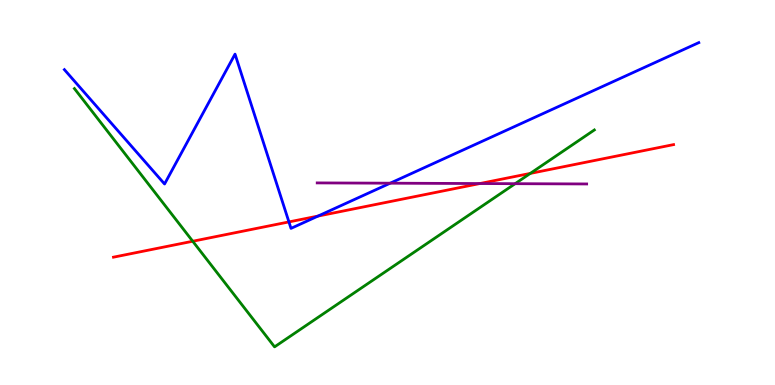[{'lines': ['blue', 'red'], 'intersections': [{'x': 3.73, 'y': 4.24}, {'x': 4.1, 'y': 4.39}]}, {'lines': ['green', 'red'], 'intersections': [{'x': 2.49, 'y': 3.73}, {'x': 6.84, 'y': 5.5}]}, {'lines': ['purple', 'red'], 'intersections': [{'x': 6.19, 'y': 5.23}]}, {'lines': ['blue', 'green'], 'intersections': []}, {'lines': ['blue', 'purple'], 'intersections': [{'x': 5.03, 'y': 5.24}]}, {'lines': ['green', 'purple'], 'intersections': [{'x': 6.65, 'y': 5.23}]}]